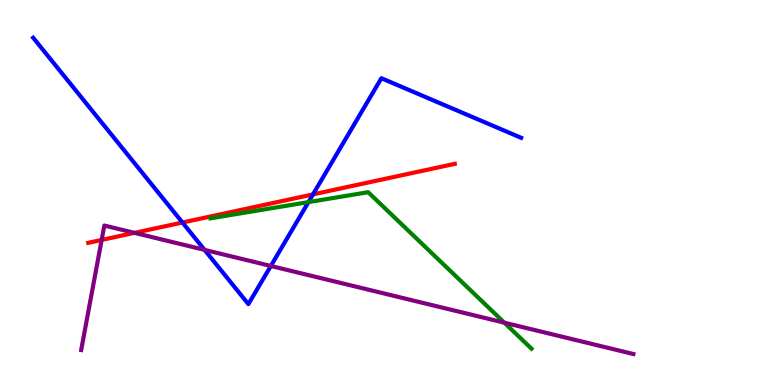[{'lines': ['blue', 'red'], 'intersections': [{'x': 2.35, 'y': 4.22}, {'x': 4.04, 'y': 4.95}]}, {'lines': ['green', 'red'], 'intersections': []}, {'lines': ['purple', 'red'], 'intersections': [{'x': 1.31, 'y': 3.77}, {'x': 1.74, 'y': 3.95}]}, {'lines': ['blue', 'green'], 'intersections': [{'x': 3.98, 'y': 4.75}]}, {'lines': ['blue', 'purple'], 'intersections': [{'x': 2.64, 'y': 3.51}, {'x': 3.49, 'y': 3.09}]}, {'lines': ['green', 'purple'], 'intersections': [{'x': 6.51, 'y': 1.62}]}]